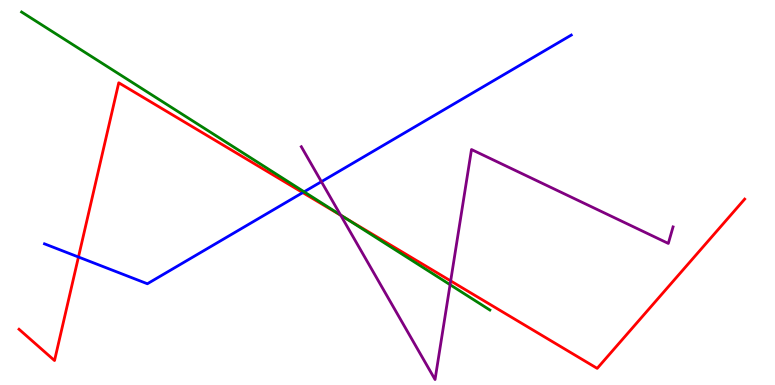[{'lines': ['blue', 'red'], 'intersections': [{'x': 1.01, 'y': 3.32}, {'x': 3.91, 'y': 5.0}]}, {'lines': ['green', 'red'], 'intersections': [{'x': 4.45, 'y': 4.34}]}, {'lines': ['purple', 'red'], 'intersections': [{'x': 4.4, 'y': 4.41}, {'x': 5.82, 'y': 2.7}]}, {'lines': ['blue', 'green'], 'intersections': [{'x': 3.92, 'y': 5.02}]}, {'lines': ['blue', 'purple'], 'intersections': [{'x': 4.15, 'y': 5.28}]}, {'lines': ['green', 'purple'], 'intersections': [{'x': 4.39, 'y': 4.42}, {'x': 5.81, 'y': 2.61}]}]